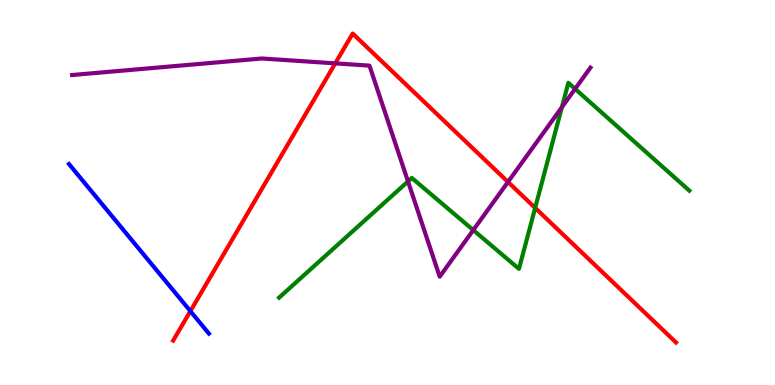[{'lines': ['blue', 'red'], 'intersections': [{'x': 2.46, 'y': 1.92}]}, {'lines': ['green', 'red'], 'intersections': [{'x': 6.91, 'y': 4.6}]}, {'lines': ['purple', 'red'], 'intersections': [{'x': 4.33, 'y': 8.35}, {'x': 6.55, 'y': 5.27}]}, {'lines': ['blue', 'green'], 'intersections': []}, {'lines': ['blue', 'purple'], 'intersections': []}, {'lines': ['green', 'purple'], 'intersections': [{'x': 5.26, 'y': 5.29}, {'x': 6.11, 'y': 4.02}, {'x': 7.25, 'y': 7.22}, {'x': 7.42, 'y': 7.69}]}]